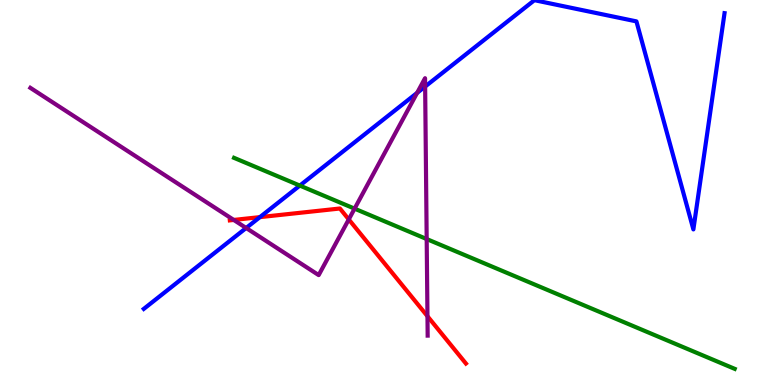[{'lines': ['blue', 'red'], 'intersections': [{'x': 3.35, 'y': 4.36}]}, {'lines': ['green', 'red'], 'intersections': []}, {'lines': ['purple', 'red'], 'intersections': [{'x': 3.02, 'y': 4.29}, {'x': 4.5, 'y': 4.3}, {'x': 5.52, 'y': 1.79}]}, {'lines': ['blue', 'green'], 'intersections': [{'x': 3.87, 'y': 5.18}]}, {'lines': ['blue', 'purple'], 'intersections': [{'x': 3.18, 'y': 4.08}, {'x': 5.38, 'y': 7.59}, {'x': 5.49, 'y': 7.75}]}, {'lines': ['green', 'purple'], 'intersections': [{'x': 4.58, 'y': 4.58}, {'x': 5.51, 'y': 3.79}]}]